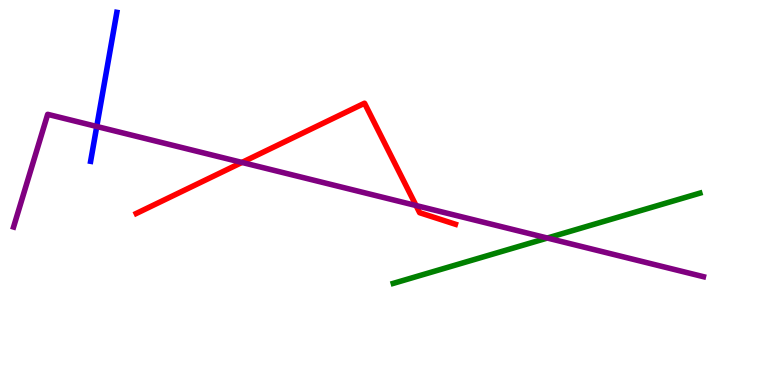[{'lines': ['blue', 'red'], 'intersections': []}, {'lines': ['green', 'red'], 'intersections': []}, {'lines': ['purple', 'red'], 'intersections': [{'x': 3.12, 'y': 5.78}, {'x': 5.37, 'y': 4.66}]}, {'lines': ['blue', 'green'], 'intersections': []}, {'lines': ['blue', 'purple'], 'intersections': [{'x': 1.25, 'y': 6.71}]}, {'lines': ['green', 'purple'], 'intersections': [{'x': 7.06, 'y': 3.82}]}]